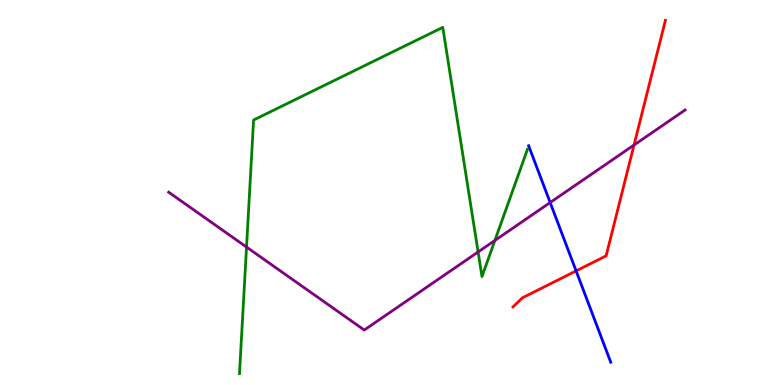[{'lines': ['blue', 'red'], 'intersections': [{'x': 7.43, 'y': 2.96}]}, {'lines': ['green', 'red'], 'intersections': []}, {'lines': ['purple', 'red'], 'intersections': [{'x': 8.18, 'y': 6.23}]}, {'lines': ['blue', 'green'], 'intersections': []}, {'lines': ['blue', 'purple'], 'intersections': [{'x': 7.1, 'y': 4.74}]}, {'lines': ['green', 'purple'], 'intersections': [{'x': 3.18, 'y': 3.58}, {'x': 6.17, 'y': 3.46}, {'x': 6.39, 'y': 3.75}]}]